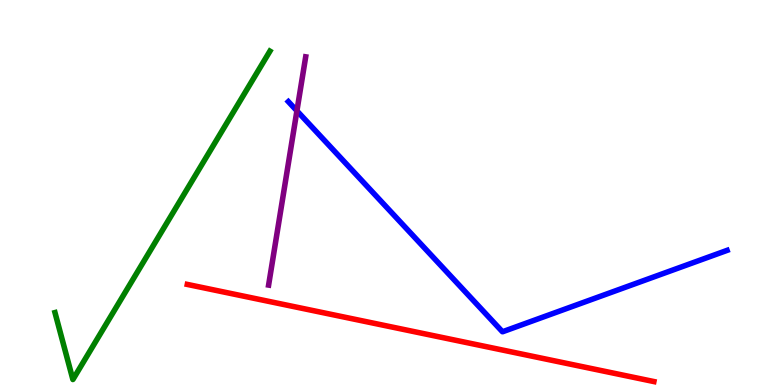[{'lines': ['blue', 'red'], 'intersections': []}, {'lines': ['green', 'red'], 'intersections': []}, {'lines': ['purple', 'red'], 'intersections': []}, {'lines': ['blue', 'green'], 'intersections': []}, {'lines': ['blue', 'purple'], 'intersections': [{'x': 3.83, 'y': 7.12}]}, {'lines': ['green', 'purple'], 'intersections': []}]